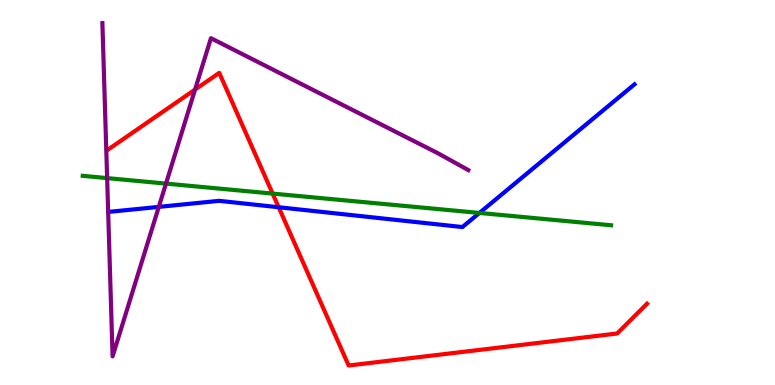[{'lines': ['blue', 'red'], 'intersections': [{'x': 3.6, 'y': 4.62}]}, {'lines': ['green', 'red'], 'intersections': [{'x': 3.52, 'y': 4.97}]}, {'lines': ['purple', 'red'], 'intersections': [{'x': 2.52, 'y': 7.67}]}, {'lines': ['blue', 'green'], 'intersections': [{'x': 6.19, 'y': 4.47}]}, {'lines': ['blue', 'purple'], 'intersections': [{'x': 2.05, 'y': 4.63}]}, {'lines': ['green', 'purple'], 'intersections': [{'x': 1.38, 'y': 5.37}, {'x': 2.14, 'y': 5.23}]}]